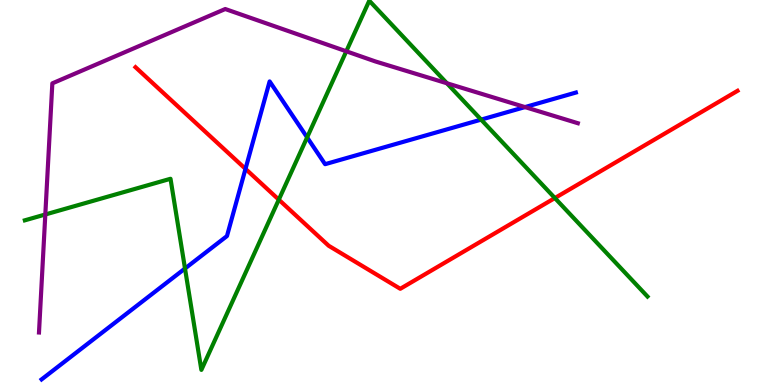[{'lines': ['blue', 'red'], 'intersections': [{'x': 3.17, 'y': 5.61}]}, {'lines': ['green', 'red'], 'intersections': [{'x': 3.6, 'y': 4.81}, {'x': 7.16, 'y': 4.86}]}, {'lines': ['purple', 'red'], 'intersections': []}, {'lines': ['blue', 'green'], 'intersections': [{'x': 2.39, 'y': 3.03}, {'x': 3.96, 'y': 6.43}, {'x': 6.21, 'y': 6.89}]}, {'lines': ['blue', 'purple'], 'intersections': [{'x': 6.77, 'y': 7.22}]}, {'lines': ['green', 'purple'], 'intersections': [{'x': 0.585, 'y': 4.43}, {'x': 4.47, 'y': 8.67}, {'x': 5.77, 'y': 7.84}]}]